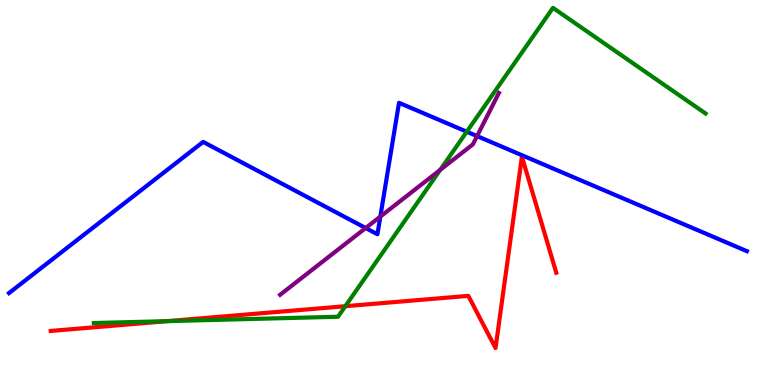[{'lines': ['blue', 'red'], 'intersections': []}, {'lines': ['green', 'red'], 'intersections': [{'x': 2.16, 'y': 1.66}, {'x': 4.46, 'y': 2.05}]}, {'lines': ['purple', 'red'], 'intersections': []}, {'lines': ['blue', 'green'], 'intersections': [{'x': 6.02, 'y': 6.58}]}, {'lines': ['blue', 'purple'], 'intersections': [{'x': 4.72, 'y': 4.08}, {'x': 4.91, 'y': 4.37}, {'x': 6.16, 'y': 6.47}]}, {'lines': ['green', 'purple'], 'intersections': [{'x': 5.68, 'y': 5.59}]}]